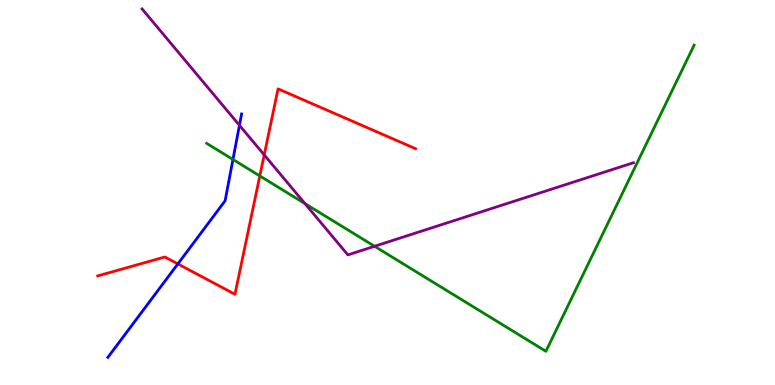[{'lines': ['blue', 'red'], 'intersections': [{'x': 2.29, 'y': 3.15}]}, {'lines': ['green', 'red'], 'intersections': [{'x': 3.35, 'y': 5.43}]}, {'lines': ['purple', 'red'], 'intersections': [{'x': 3.41, 'y': 5.98}]}, {'lines': ['blue', 'green'], 'intersections': [{'x': 3.01, 'y': 5.86}]}, {'lines': ['blue', 'purple'], 'intersections': [{'x': 3.09, 'y': 6.75}]}, {'lines': ['green', 'purple'], 'intersections': [{'x': 3.94, 'y': 4.71}, {'x': 4.83, 'y': 3.6}]}]